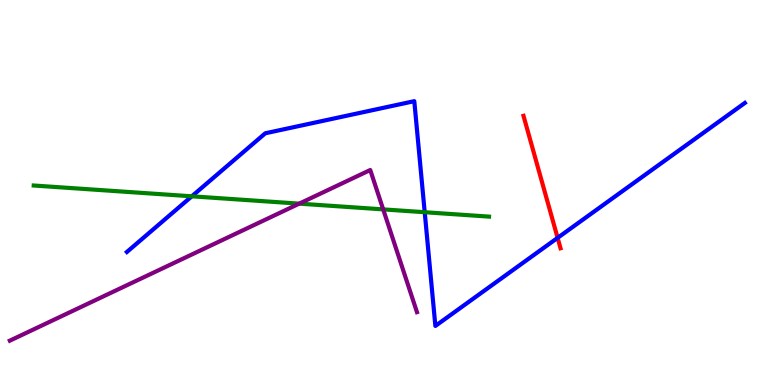[{'lines': ['blue', 'red'], 'intersections': [{'x': 7.2, 'y': 3.82}]}, {'lines': ['green', 'red'], 'intersections': []}, {'lines': ['purple', 'red'], 'intersections': []}, {'lines': ['blue', 'green'], 'intersections': [{'x': 2.47, 'y': 4.9}, {'x': 5.48, 'y': 4.49}]}, {'lines': ['blue', 'purple'], 'intersections': []}, {'lines': ['green', 'purple'], 'intersections': [{'x': 3.86, 'y': 4.71}, {'x': 4.94, 'y': 4.56}]}]